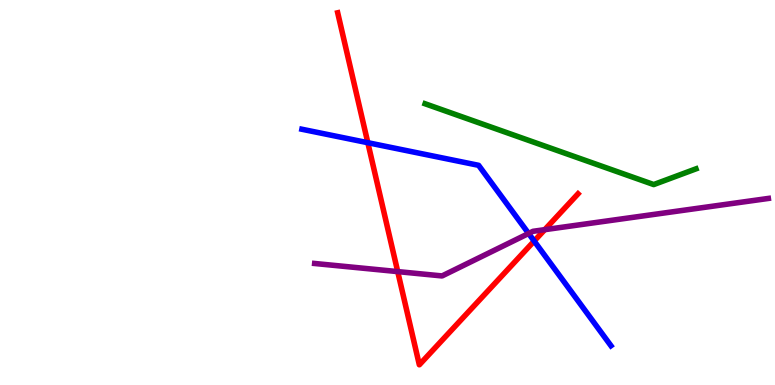[{'lines': ['blue', 'red'], 'intersections': [{'x': 4.75, 'y': 6.29}, {'x': 6.89, 'y': 3.74}]}, {'lines': ['green', 'red'], 'intersections': []}, {'lines': ['purple', 'red'], 'intersections': [{'x': 5.13, 'y': 2.95}, {'x': 7.03, 'y': 4.03}]}, {'lines': ['blue', 'green'], 'intersections': []}, {'lines': ['blue', 'purple'], 'intersections': [{'x': 6.82, 'y': 3.94}]}, {'lines': ['green', 'purple'], 'intersections': []}]